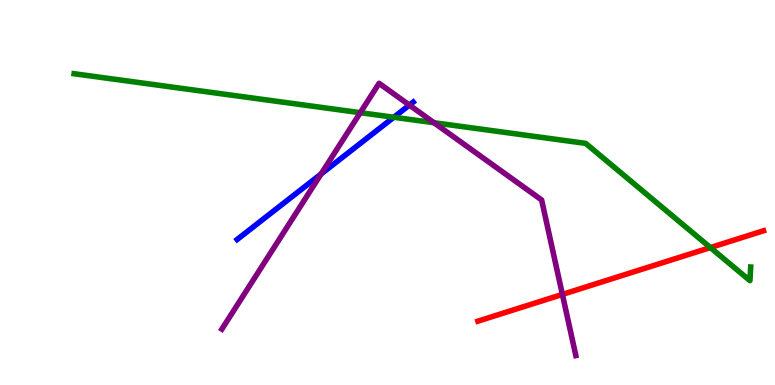[{'lines': ['blue', 'red'], 'intersections': []}, {'lines': ['green', 'red'], 'intersections': [{'x': 9.17, 'y': 3.57}]}, {'lines': ['purple', 'red'], 'intersections': [{'x': 7.26, 'y': 2.35}]}, {'lines': ['blue', 'green'], 'intersections': [{'x': 5.08, 'y': 6.95}]}, {'lines': ['blue', 'purple'], 'intersections': [{'x': 4.14, 'y': 5.48}, {'x': 5.28, 'y': 7.27}]}, {'lines': ['green', 'purple'], 'intersections': [{'x': 4.65, 'y': 7.07}, {'x': 5.6, 'y': 6.81}]}]